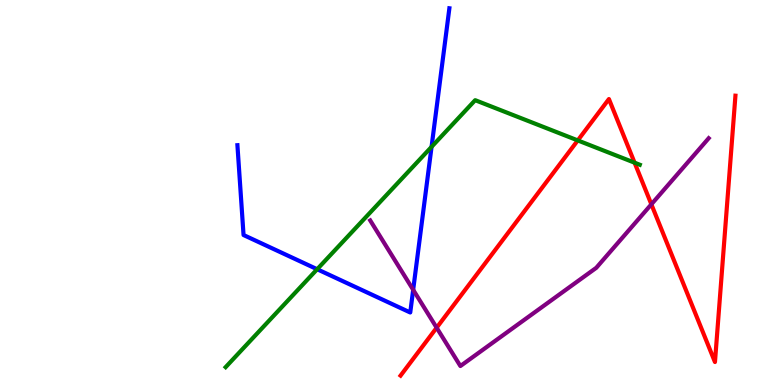[{'lines': ['blue', 'red'], 'intersections': []}, {'lines': ['green', 'red'], 'intersections': [{'x': 7.45, 'y': 6.35}, {'x': 8.19, 'y': 5.77}]}, {'lines': ['purple', 'red'], 'intersections': [{'x': 5.63, 'y': 1.49}, {'x': 8.4, 'y': 4.69}]}, {'lines': ['blue', 'green'], 'intersections': [{'x': 4.09, 'y': 3.01}, {'x': 5.57, 'y': 6.19}]}, {'lines': ['blue', 'purple'], 'intersections': [{'x': 5.33, 'y': 2.47}]}, {'lines': ['green', 'purple'], 'intersections': []}]